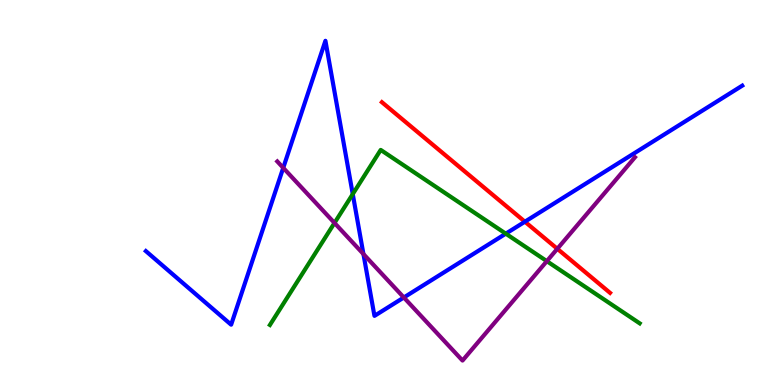[{'lines': ['blue', 'red'], 'intersections': [{'x': 6.77, 'y': 4.24}]}, {'lines': ['green', 'red'], 'intersections': []}, {'lines': ['purple', 'red'], 'intersections': [{'x': 7.19, 'y': 3.54}]}, {'lines': ['blue', 'green'], 'intersections': [{'x': 4.55, 'y': 4.96}, {'x': 6.53, 'y': 3.93}]}, {'lines': ['blue', 'purple'], 'intersections': [{'x': 3.65, 'y': 5.64}, {'x': 4.69, 'y': 3.4}, {'x': 5.21, 'y': 2.27}]}, {'lines': ['green', 'purple'], 'intersections': [{'x': 4.32, 'y': 4.21}, {'x': 7.06, 'y': 3.22}]}]